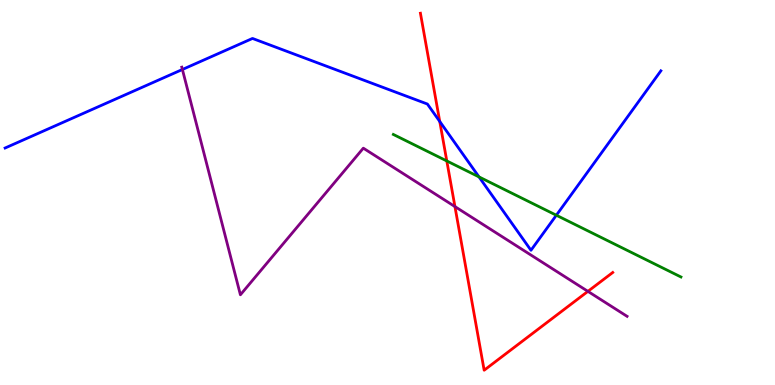[{'lines': ['blue', 'red'], 'intersections': [{'x': 5.67, 'y': 6.84}]}, {'lines': ['green', 'red'], 'intersections': [{'x': 5.77, 'y': 5.82}]}, {'lines': ['purple', 'red'], 'intersections': [{'x': 5.87, 'y': 4.63}, {'x': 7.59, 'y': 2.43}]}, {'lines': ['blue', 'green'], 'intersections': [{'x': 6.18, 'y': 5.4}, {'x': 7.18, 'y': 4.41}]}, {'lines': ['blue', 'purple'], 'intersections': [{'x': 2.35, 'y': 8.2}]}, {'lines': ['green', 'purple'], 'intersections': []}]